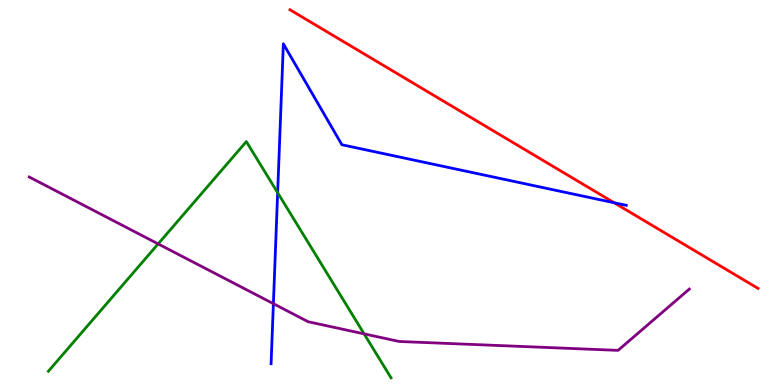[{'lines': ['blue', 'red'], 'intersections': [{'x': 7.92, 'y': 4.73}]}, {'lines': ['green', 'red'], 'intersections': []}, {'lines': ['purple', 'red'], 'intersections': []}, {'lines': ['blue', 'green'], 'intersections': [{'x': 3.58, 'y': 5.0}]}, {'lines': ['blue', 'purple'], 'intersections': [{'x': 3.53, 'y': 2.11}]}, {'lines': ['green', 'purple'], 'intersections': [{'x': 2.04, 'y': 3.67}, {'x': 4.7, 'y': 1.33}]}]